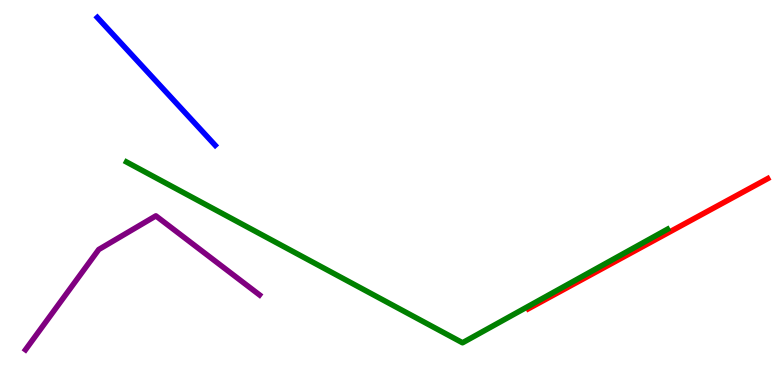[{'lines': ['blue', 'red'], 'intersections': []}, {'lines': ['green', 'red'], 'intersections': []}, {'lines': ['purple', 'red'], 'intersections': []}, {'lines': ['blue', 'green'], 'intersections': []}, {'lines': ['blue', 'purple'], 'intersections': []}, {'lines': ['green', 'purple'], 'intersections': []}]